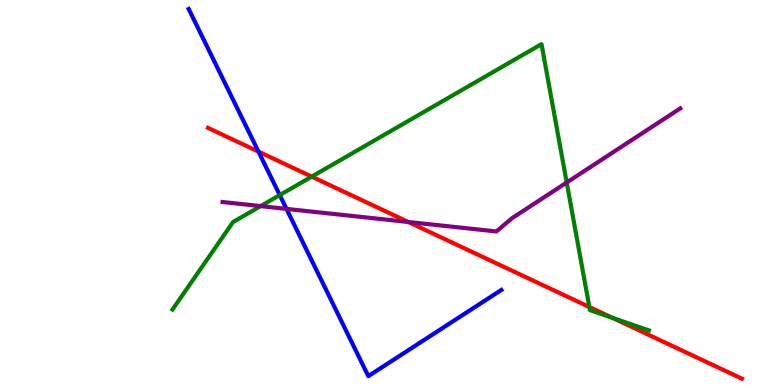[{'lines': ['blue', 'red'], 'intersections': [{'x': 3.34, 'y': 6.06}]}, {'lines': ['green', 'red'], 'intersections': [{'x': 4.02, 'y': 5.41}, {'x': 7.6, 'y': 2.03}, {'x': 7.9, 'y': 1.74}]}, {'lines': ['purple', 'red'], 'intersections': [{'x': 5.27, 'y': 4.23}]}, {'lines': ['blue', 'green'], 'intersections': [{'x': 3.61, 'y': 4.93}]}, {'lines': ['blue', 'purple'], 'intersections': [{'x': 3.7, 'y': 4.57}]}, {'lines': ['green', 'purple'], 'intersections': [{'x': 3.36, 'y': 4.65}, {'x': 7.31, 'y': 5.26}]}]